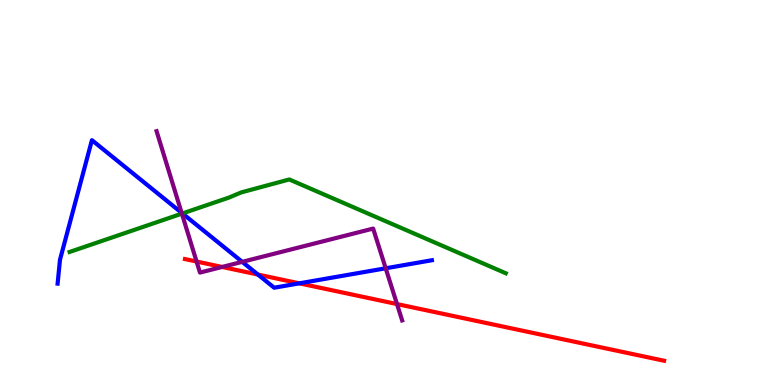[{'lines': ['blue', 'red'], 'intersections': [{'x': 3.33, 'y': 2.87}, {'x': 3.86, 'y': 2.64}]}, {'lines': ['green', 'red'], 'intersections': []}, {'lines': ['purple', 'red'], 'intersections': [{'x': 2.54, 'y': 3.21}, {'x': 2.87, 'y': 3.07}, {'x': 5.12, 'y': 2.1}]}, {'lines': ['blue', 'green'], 'intersections': [{'x': 2.35, 'y': 4.46}]}, {'lines': ['blue', 'purple'], 'intersections': [{'x': 2.34, 'y': 4.47}, {'x': 3.13, 'y': 3.2}, {'x': 4.98, 'y': 3.03}]}, {'lines': ['green', 'purple'], 'intersections': [{'x': 2.35, 'y': 4.45}]}]